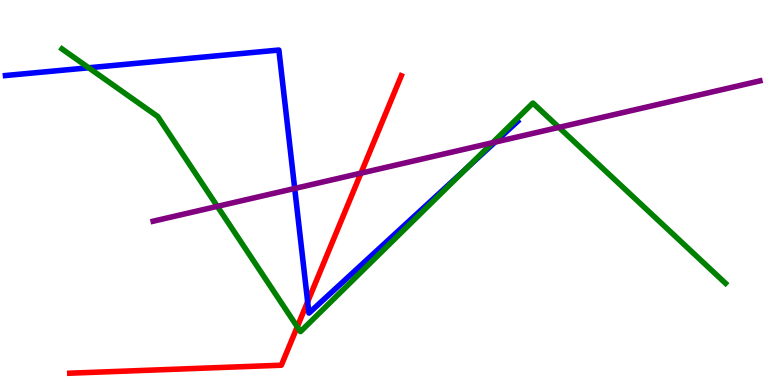[{'lines': ['blue', 'red'], 'intersections': [{'x': 3.97, 'y': 2.16}]}, {'lines': ['green', 'red'], 'intersections': [{'x': 3.84, 'y': 1.51}]}, {'lines': ['purple', 'red'], 'intersections': [{'x': 4.66, 'y': 5.5}]}, {'lines': ['blue', 'green'], 'intersections': [{'x': 1.14, 'y': 8.24}, {'x': 6.02, 'y': 5.62}]}, {'lines': ['blue', 'purple'], 'intersections': [{'x': 3.8, 'y': 5.1}, {'x': 6.39, 'y': 6.31}]}, {'lines': ['green', 'purple'], 'intersections': [{'x': 2.8, 'y': 4.64}, {'x': 6.36, 'y': 6.29}, {'x': 7.21, 'y': 6.69}]}]